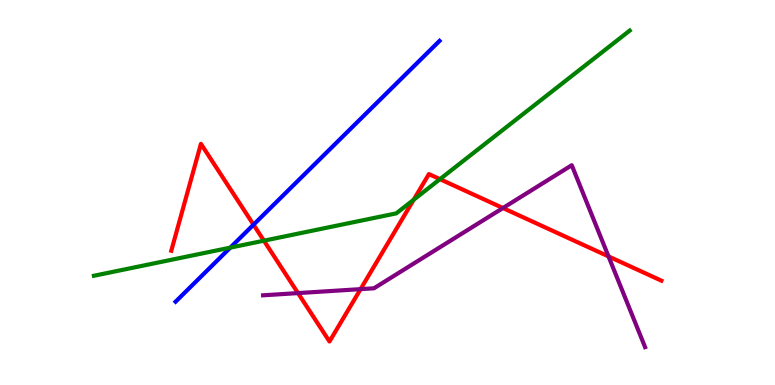[{'lines': ['blue', 'red'], 'intersections': [{'x': 3.27, 'y': 4.16}]}, {'lines': ['green', 'red'], 'intersections': [{'x': 3.41, 'y': 3.75}, {'x': 5.34, 'y': 4.81}, {'x': 5.68, 'y': 5.35}]}, {'lines': ['purple', 'red'], 'intersections': [{'x': 3.85, 'y': 2.39}, {'x': 4.65, 'y': 2.49}, {'x': 6.49, 'y': 4.6}, {'x': 7.85, 'y': 3.34}]}, {'lines': ['blue', 'green'], 'intersections': [{'x': 2.97, 'y': 3.57}]}, {'lines': ['blue', 'purple'], 'intersections': []}, {'lines': ['green', 'purple'], 'intersections': []}]